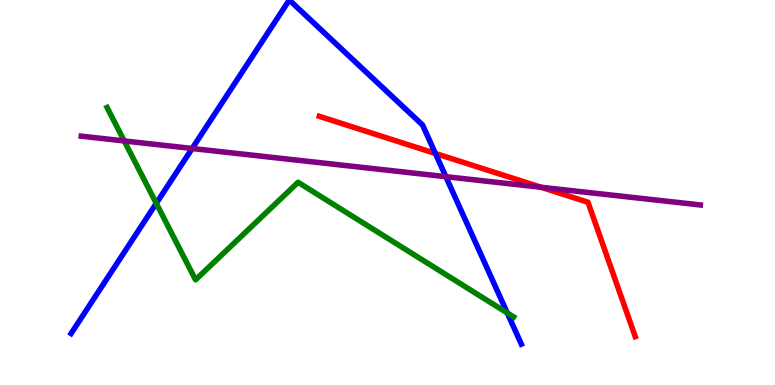[{'lines': ['blue', 'red'], 'intersections': [{'x': 5.62, 'y': 6.01}]}, {'lines': ['green', 'red'], 'intersections': []}, {'lines': ['purple', 'red'], 'intersections': [{'x': 6.98, 'y': 5.14}]}, {'lines': ['blue', 'green'], 'intersections': [{'x': 2.02, 'y': 4.72}, {'x': 6.55, 'y': 1.87}]}, {'lines': ['blue', 'purple'], 'intersections': [{'x': 2.48, 'y': 6.14}, {'x': 5.75, 'y': 5.41}]}, {'lines': ['green', 'purple'], 'intersections': [{'x': 1.6, 'y': 6.34}]}]